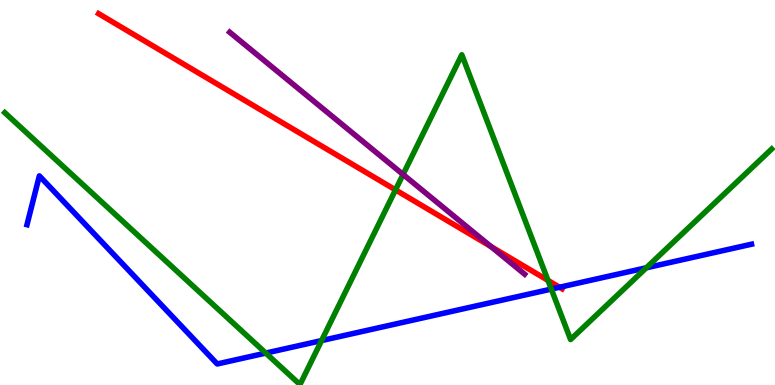[{'lines': ['blue', 'red'], 'intersections': [{'x': 7.22, 'y': 2.54}]}, {'lines': ['green', 'red'], 'intersections': [{'x': 5.1, 'y': 5.07}, {'x': 7.07, 'y': 2.72}]}, {'lines': ['purple', 'red'], 'intersections': [{'x': 6.33, 'y': 3.6}]}, {'lines': ['blue', 'green'], 'intersections': [{'x': 3.43, 'y': 0.829}, {'x': 4.15, 'y': 1.15}, {'x': 7.11, 'y': 2.49}, {'x': 8.34, 'y': 3.04}]}, {'lines': ['blue', 'purple'], 'intersections': []}, {'lines': ['green', 'purple'], 'intersections': [{'x': 5.2, 'y': 5.47}]}]